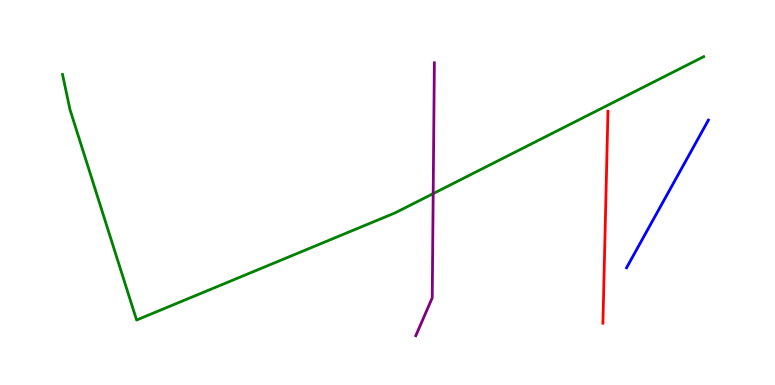[{'lines': ['blue', 'red'], 'intersections': []}, {'lines': ['green', 'red'], 'intersections': []}, {'lines': ['purple', 'red'], 'intersections': []}, {'lines': ['blue', 'green'], 'intersections': []}, {'lines': ['blue', 'purple'], 'intersections': []}, {'lines': ['green', 'purple'], 'intersections': [{'x': 5.59, 'y': 4.97}]}]